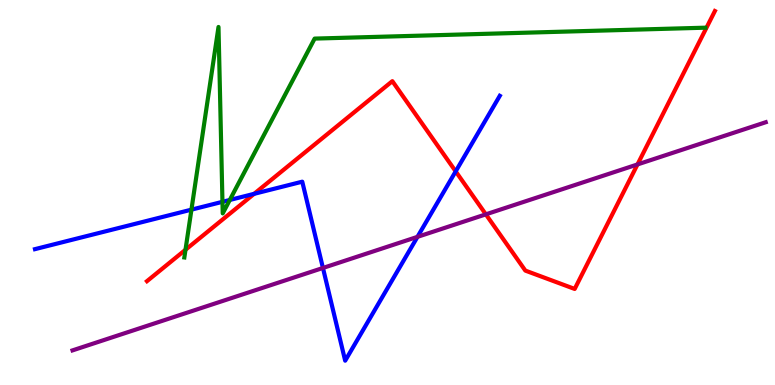[{'lines': ['blue', 'red'], 'intersections': [{'x': 3.28, 'y': 4.97}, {'x': 5.88, 'y': 5.55}]}, {'lines': ['green', 'red'], 'intersections': [{'x': 2.39, 'y': 3.51}]}, {'lines': ['purple', 'red'], 'intersections': [{'x': 6.27, 'y': 4.43}, {'x': 8.23, 'y': 5.73}]}, {'lines': ['blue', 'green'], 'intersections': [{'x': 2.47, 'y': 4.55}, {'x': 2.87, 'y': 4.76}, {'x': 2.96, 'y': 4.81}]}, {'lines': ['blue', 'purple'], 'intersections': [{'x': 4.17, 'y': 3.04}, {'x': 5.39, 'y': 3.85}]}, {'lines': ['green', 'purple'], 'intersections': []}]